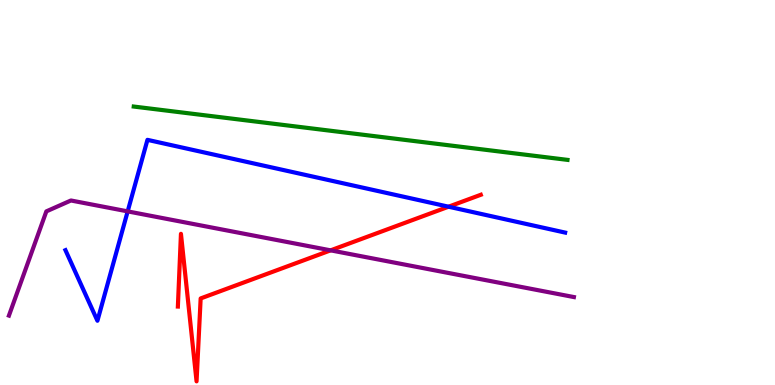[{'lines': ['blue', 'red'], 'intersections': [{'x': 5.79, 'y': 4.63}]}, {'lines': ['green', 'red'], 'intersections': []}, {'lines': ['purple', 'red'], 'intersections': [{'x': 4.27, 'y': 3.5}]}, {'lines': ['blue', 'green'], 'intersections': []}, {'lines': ['blue', 'purple'], 'intersections': [{'x': 1.65, 'y': 4.51}]}, {'lines': ['green', 'purple'], 'intersections': []}]